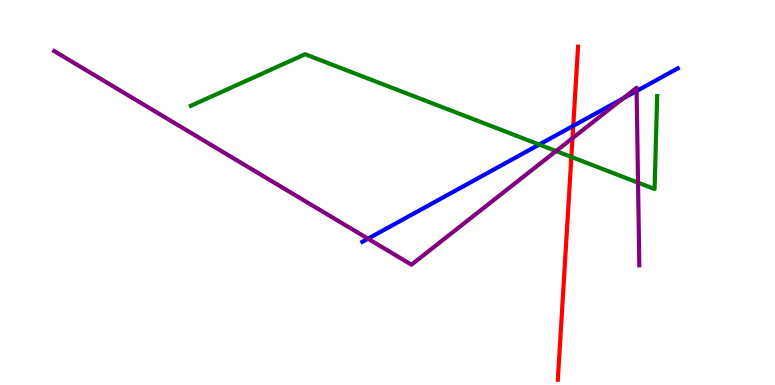[{'lines': ['blue', 'red'], 'intersections': [{'x': 7.4, 'y': 6.73}]}, {'lines': ['green', 'red'], 'intersections': [{'x': 7.37, 'y': 5.92}]}, {'lines': ['purple', 'red'], 'intersections': [{'x': 7.39, 'y': 6.41}]}, {'lines': ['blue', 'green'], 'intersections': [{'x': 6.96, 'y': 6.25}]}, {'lines': ['blue', 'purple'], 'intersections': [{'x': 4.75, 'y': 3.8}, {'x': 8.04, 'y': 7.44}, {'x': 8.21, 'y': 7.64}]}, {'lines': ['green', 'purple'], 'intersections': [{'x': 7.18, 'y': 6.08}, {'x': 8.23, 'y': 5.26}]}]